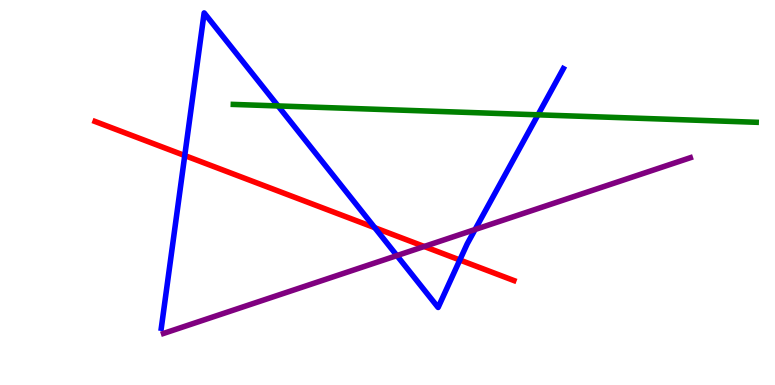[{'lines': ['blue', 'red'], 'intersections': [{'x': 2.38, 'y': 5.96}, {'x': 4.84, 'y': 4.09}, {'x': 5.93, 'y': 3.25}]}, {'lines': ['green', 'red'], 'intersections': []}, {'lines': ['purple', 'red'], 'intersections': [{'x': 5.47, 'y': 3.6}]}, {'lines': ['blue', 'green'], 'intersections': [{'x': 3.59, 'y': 7.25}, {'x': 6.94, 'y': 7.02}]}, {'lines': ['blue', 'purple'], 'intersections': [{'x': 5.12, 'y': 3.36}, {'x': 6.13, 'y': 4.04}]}, {'lines': ['green', 'purple'], 'intersections': []}]